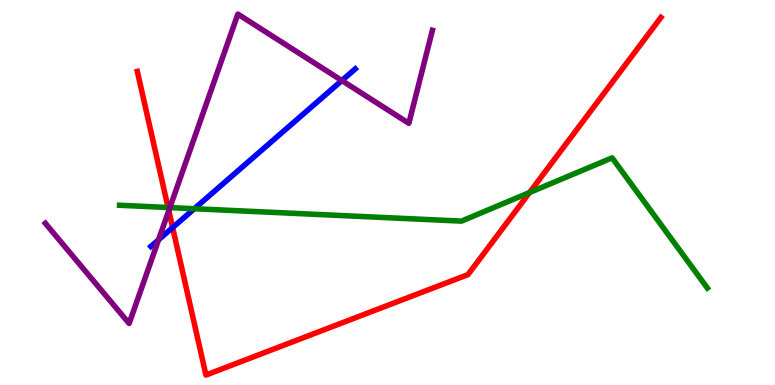[{'lines': ['blue', 'red'], 'intersections': [{'x': 2.23, 'y': 4.09}]}, {'lines': ['green', 'red'], 'intersections': [{'x': 2.17, 'y': 4.61}, {'x': 6.83, 'y': 5.0}]}, {'lines': ['purple', 'red'], 'intersections': [{'x': 2.18, 'y': 4.53}]}, {'lines': ['blue', 'green'], 'intersections': [{'x': 2.51, 'y': 4.58}]}, {'lines': ['blue', 'purple'], 'intersections': [{'x': 2.05, 'y': 3.77}, {'x': 4.41, 'y': 7.91}]}, {'lines': ['green', 'purple'], 'intersections': [{'x': 2.19, 'y': 4.61}]}]